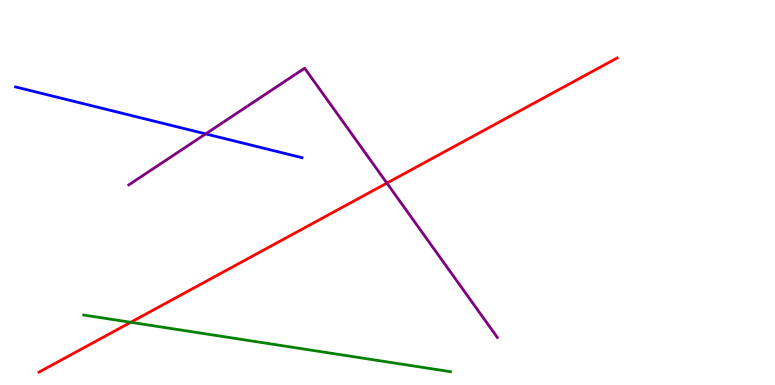[{'lines': ['blue', 'red'], 'intersections': []}, {'lines': ['green', 'red'], 'intersections': [{'x': 1.69, 'y': 1.63}]}, {'lines': ['purple', 'red'], 'intersections': [{'x': 4.99, 'y': 5.24}]}, {'lines': ['blue', 'green'], 'intersections': []}, {'lines': ['blue', 'purple'], 'intersections': [{'x': 2.65, 'y': 6.52}]}, {'lines': ['green', 'purple'], 'intersections': []}]